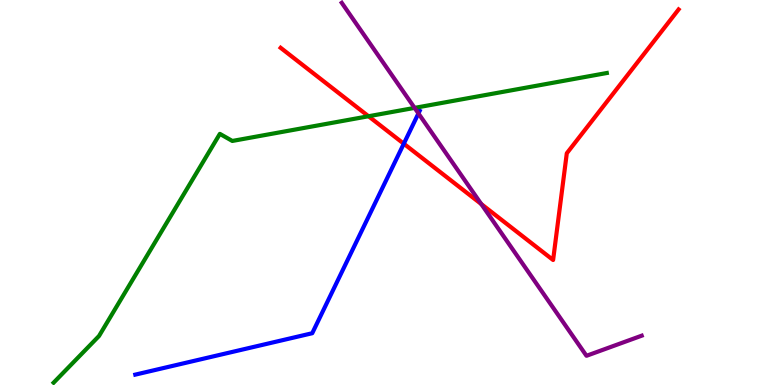[{'lines': ['blue', 'red'], 'intersections': [{'x': 5.21, 'y': 6.27}]}, {'lines': ['green', 'red'], 'intersections': [{'x': 4.76, 'y': 6.98}]}, {'lines': ['purple', 'red'], 'intersections': [{'x': 6.21, 'y': 4.7}]}, {'lines': ['blue', 'green'], 'intersections': []}, {'lines': ['blue', 'purple'], 'intersections': [{'x': 5.4, 'y': 7.05}]}, {'lines': ['green', 'purple'], 'intersections': [{'x': 5.35, 'y': 7.2}]}]